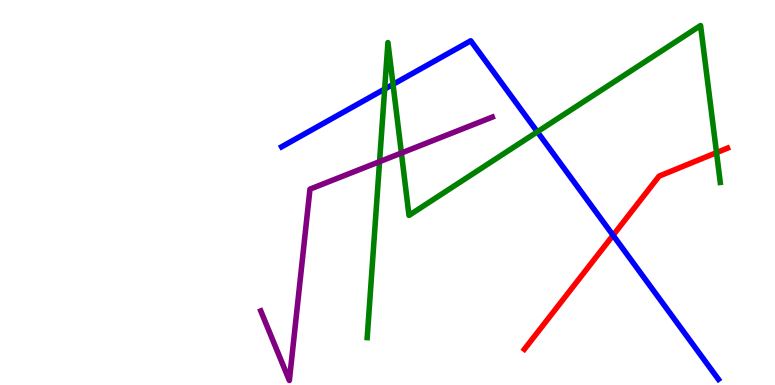[{'lines': ['blue', 'red'], 'intersections': [{'x': 7.91, 'y': 3.89}]}, {'lines': ['green', 'red'], 'intersections': [{'x': 9.25, 'y': 6.04}]}, {'lines': ['purple', 'red'], 'intersections': []}, {'lines': ['blue', 'green'], 'intersections': [{'x': 4.96, 'y': 7.69}, {'x': 5.07, 'y': 7.81}, {'x': 6.93, 'y': 6.58}]}, {'lines': ['blue', 'purple'], 'intersections': []}, {'lines': ['green', 'purple'], 'intersections': [{'x': 4.9, 'y': 5.8}, {'x': 5.18, 'y': 6.03}]}]